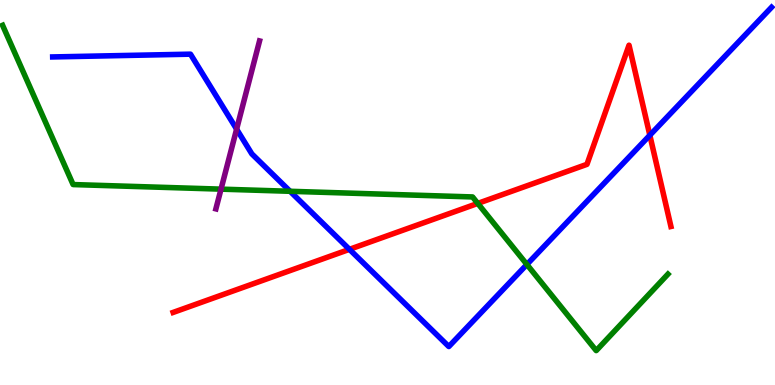[{'lines': ['blue', 'red'], 'intersections': [{'x': 4.51, 'y': 3.52}, {'x': 8.38, 'y': 6.49}]}, {'lines': ['green', 'red'], 'intersections': [{'x': 6.16, 'y': 4.72}]}, {'lines': ['purple', 'red'], 'intersections': []}, {'lines': ['blue', 'green'], 'intersections': [{'x': 3.74, 'y': 5.03}, {'x': 6.8, 'y': 3.13}]}, {'lines': ['blue', 'purple'], 'intersections': [{'x': 3.05, 'y': 6.65}]}, {'lines': ['green', 'purple'], 'intersections': [{'x': 2.85, 'y': 5.09}]}]